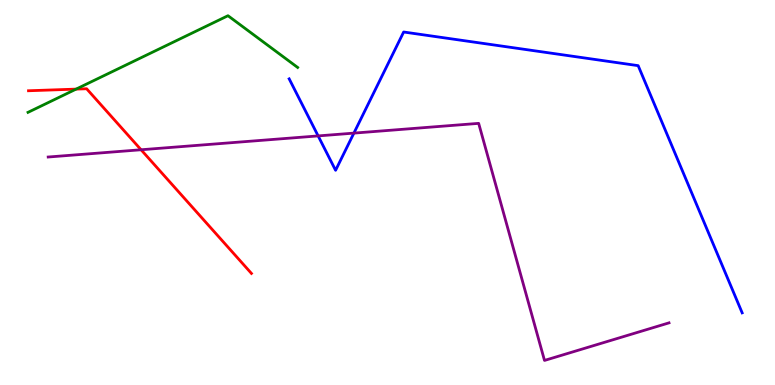[{'lines': ['blue', 'red'], 'intersections': []}, {'lines': ['green', 'red'], 'intersections': [{'x': 0.982, 'y': 7.69}]}, {'lines': ['purple', 'red'], 'intersections': [{'x': 1.82, 'y': 6.11}]}, {'lines': ['blue', 'green'], 'intersections': []}, {'lines': ['blue', 'purple'], 'intersections': [{'x': 4.1, 'y': 6.47}, {'x': 4.57, 'y': 6.54}]}, {'lines': ['green', 'purple'], 'intersections': []}]